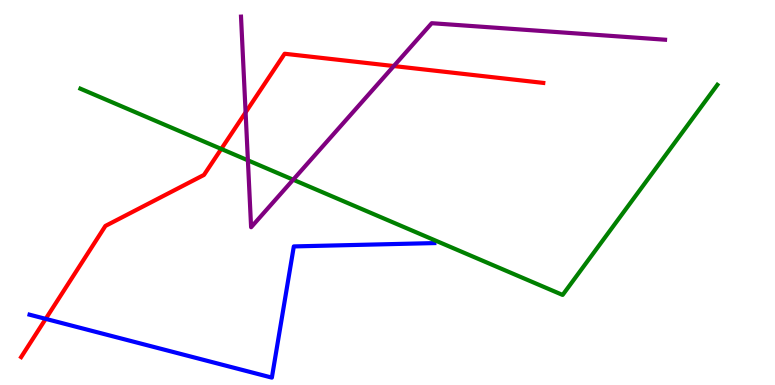[{'lines': ['blue', 'red'], 'intersections': [{'x': 0.59, 'y': 1.72}]}, {'lines': ['green', 'red'], 'intersections': [{'x': 2.86, 'y': 6.13}]}, {'lines': ['purple', 'red'], 'intersections': [{'x': 3.17, 'y': 7.08}, {'x': 5.08, 'y': 8.28}]}, {'lines': ['blue', 'green'], 'intersections': []}, {'lines': ['blue', 'purple'], 'intersections': []}, {'lines': ['green', 'purple'], 'intersections': [{'x': 3.2, 'y': 5.84}, {'x': 3.78, 'y': 5.33}]}]